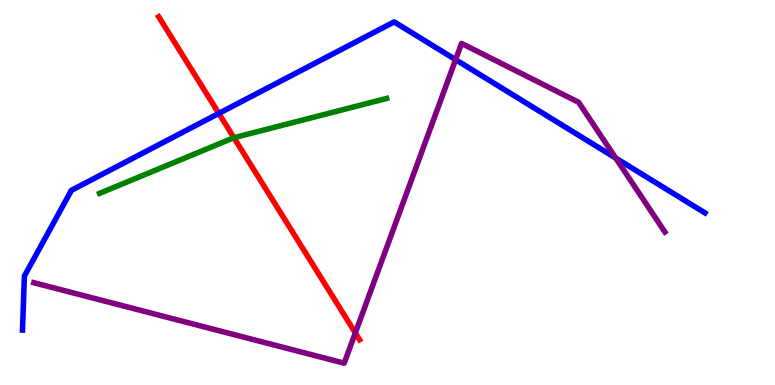[{'lines': ['blue', 'red'], 'intersections': [{'x': 2.82, 'y': 7.05}]}, {'lines': ['green', 'red'], 'intersections': [{'x': 3.02, 'y': 6.42}]}, {'lines': ['purple', 'red'], 'intersections': [{'x': 4.58, 'y': 1.35}]}, {'lines': ['blue', 'green'], 'intersections': []}, {'lines': ['blue', 'purple'], 'intersections': [{'x': 5.88, 'y': 8.45}, {'x': 7.94, 'y': 5.9}]}, {'lines': ['green', 'purple'], 'intersections': []}]